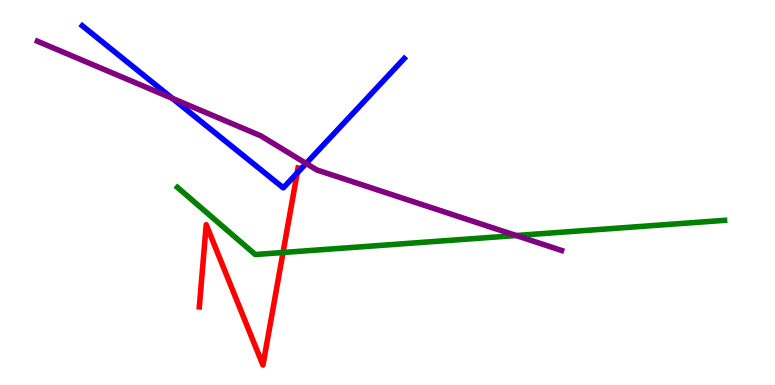[{'lines': ['blue', 'red'], 'intersections': [{'x': 3.83, 'y': 5.51}]}, {'lines': ['green', 'red'], 'intersections': [{'x': 3.65, 'y': 3.44}]}, {'lines': ['purple', 'red'], 'intersections': []}, {'lines': ['blue', 'green'], 'intersections': []}, {'lines': ['blue', 'purple'], 'intersections': [{'x': 2.22, 'y': 7.45}, {'x': 3.95, 'y': 5.75}]}, {'lines': ['green', 'purple'], 'intersections': [{'x': 6.66, 'y': 3.88}]}]